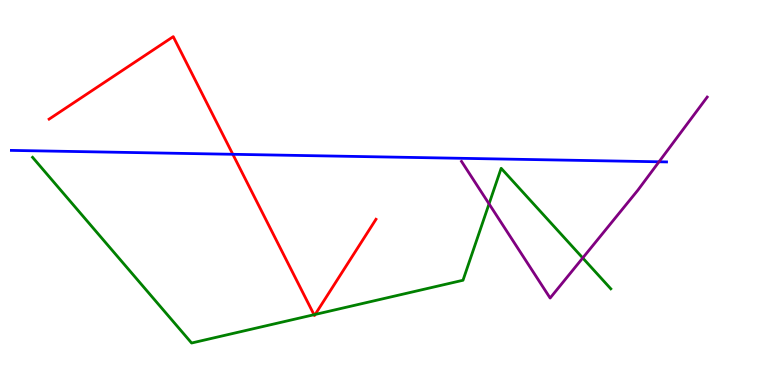[{'lines': ['blue', 'red'], 'intersections': [{'x': 3.0, 'y': 5.99}]}, {'lines': ['green', 'red'], 'intersections': [{'x': 4.05, 'y': 1.83}, {'x': 4.07, 'y': 1.83}]}, {'lines': ['purple', 'red'], 'intersections': []}, {'lines': ['blue', 'green'], 'intersections': []}, {'lines': ['blue', 'purple'], 'intersections': [{'x': 8.5, 'y': 5.8}]}, {'lines': ['green', 'purple'], 'intersections': [{'x': 6.31, 'y': 4.71}, {'x': 7.52, 'y': 3.3}]}]